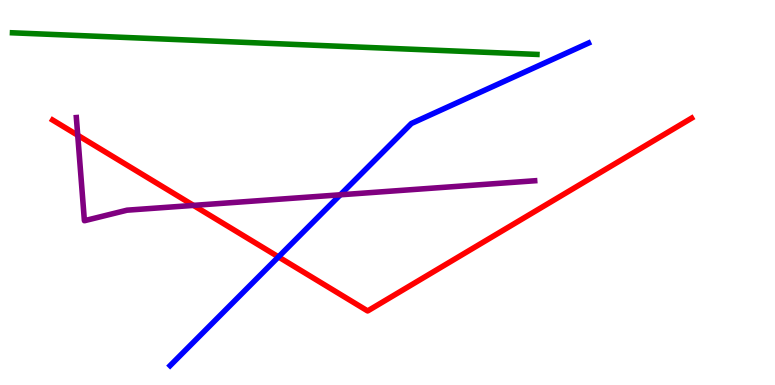[{'lines': ['blue', 'red'], 'intersections': [{'x': 3.59, 'y': 3.33}]}, {'lines': ['green', 'red'], 'intersections': []}, {'lines': ['purple', 'red'], 'intersections': [{'x': 1.0, 'y': 6.49}, {'x': 2.5, 'y': 4.67}]}, {'lines': ['blue', 'green'], 'intersections': []}, {'lines': ['blue', 'purple'], 'intersections': [{'x': 4.39, 'y': 4.94}]}, {'lines': ['green', 'purple'], 'intersections': []}]